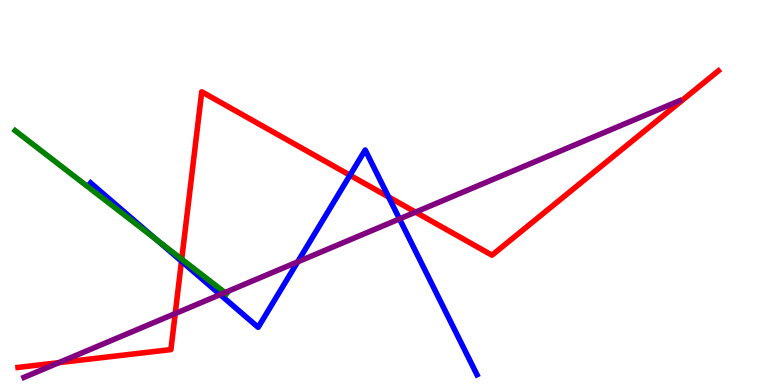[{'lines': ['blue', 'red'], 'intersections': [{'x': 2.34, 'y': 3.21}, {'x': 4.52, 'y': 5.45}, {'x': 5.01, 'y': 4.88}]}, {'lines': ['green', 'red'], 'intersections': [{'x': 2.34, 'y': 3.27}]}, {'lines': ['purple', 'red'], 'intersections': [{'x': 0.759, 'y': 0.58}, {'x': 2.26, 'y': 1.86}, {'x': 5.36, 'y': 4.49}]}, {'lines': ['blue', 'green'], 'intersections': [{'x': 2.02, 'y': 3.77}]}, {'lines': ['blue', 'purple'], 'intersections': [{'x': 2.84, 'y': 2.35}, {'x': 3.84, 'y': 3.2}, {'x': 5.15, 'y': 4.31}]}, {'lines': ['green', 'purple'], 'intersections': [{'x': 2.9, 'y': 2.4}]}]